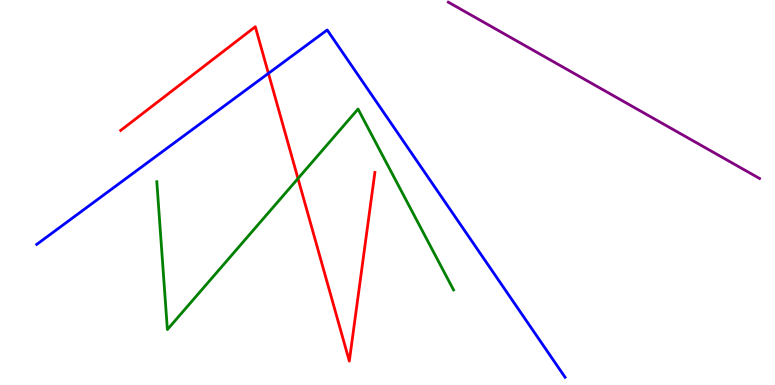[{'lines': ['blue', 'red'], 'intersections': [{'x': 3.46, 'y': 8.09}]}, {'lines': ['green', 'red'], 'intersections': [{'x': 3.85, 'y': 5.36}]}, {'lines': ['purple', 'red'], 'intersections': []}, {'lines': ['blue', 'green'], 'intersections': []}, {'lines': ['blue', 'purple'], 'intersections': []}, {'lines': ['green', 'purple'], 'intersections': []}]